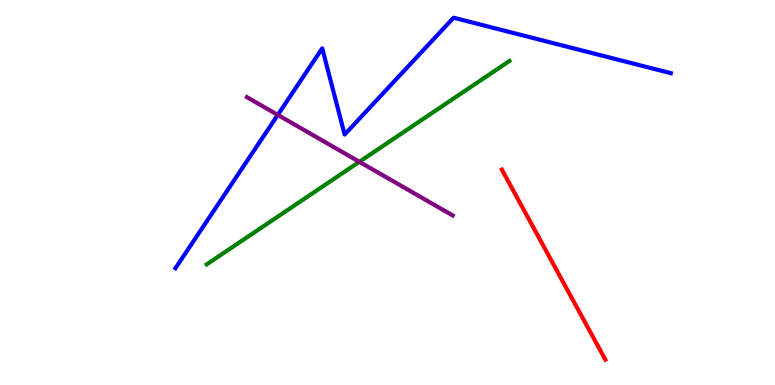[{'lines': ['blue', 'red'], 'intersections': []}, {'lines': ['green', 'red'], 'intersections': []}, {'lines': ['purple', 'red'], 'intersections': []}, {'lines': ['blue', 'green'], 'intersections': []}, {'lines': ['blue', 'purple'], 'intersections': [{'x': 3.58, 'y': 7.02}]}, {'lines': ['green', 'purple'], 'intersections': [{'x': 4.64, 'y': 5.8}]}]